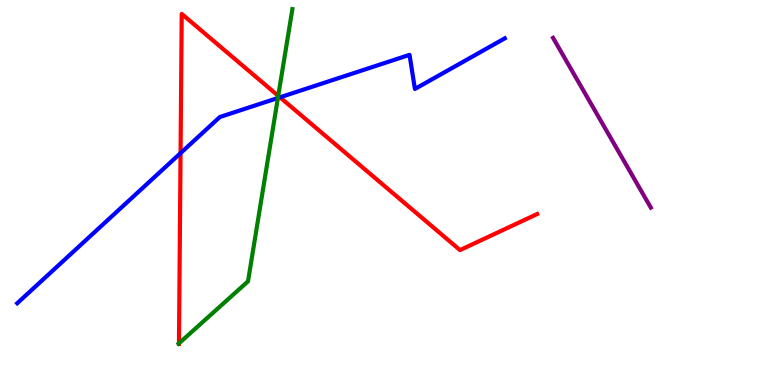[{'lines': ['blue', 'red'], 'intersections': [{'x': 2.33, 'y': 6.02}, {'x': 3.61, 'y': 7.47}]}, {'lines': ['green', 'red'], 'intersections': [{'x': 2.31, 'y': 1.08}, {'x': 3.59, 'y': 7.51}]}, {'lines': ['purple', 'red'], 'intersections': []}, {'lines': ['blue', 'green'], 'intersections': [{'x': 3.59, 'y': 7.45}]}, {'lines': ['blue', 'purple'], 'intersections': []}, {'lines': ['green', 'purple'], 'intersections': []}]